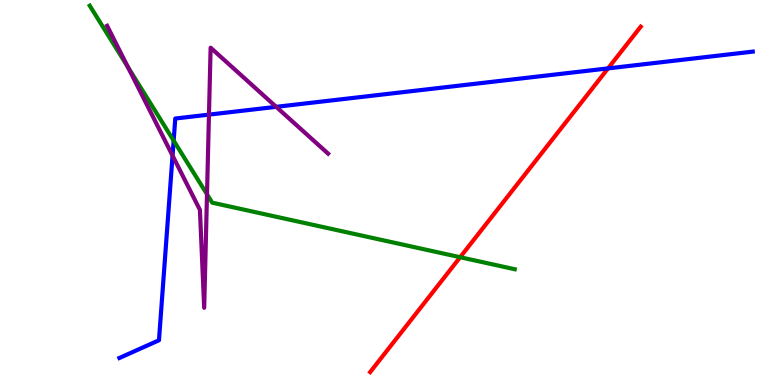[{'lines': ['blue', 'red'], 'intersections': [{'x': 7.85, 'y': 8.22}]}, {'lines': ['green', 'red'], 'intersections': [{'x': 5.94, 'y': 3.32}]}, {'lines': ['purple', 'red'], 'intersections': []}, {'lines': ['blue', 'green'], 'intersections': [{'x': 2.24, 'y': 6.35}]}, {'lines': ['blue', 'purple'], 'intersections': [{'x': 2.23, 'y': 5.96}, {'x': 2.7, 'y': 7.02}, {'x': 3.56, 'y': 7.23}]}, {'lines': ['green', 'purple'], 'intersections': [{'x': 1.65, 'y': 8.26}, {'x': 2.67, 'y': 4.95}]}]